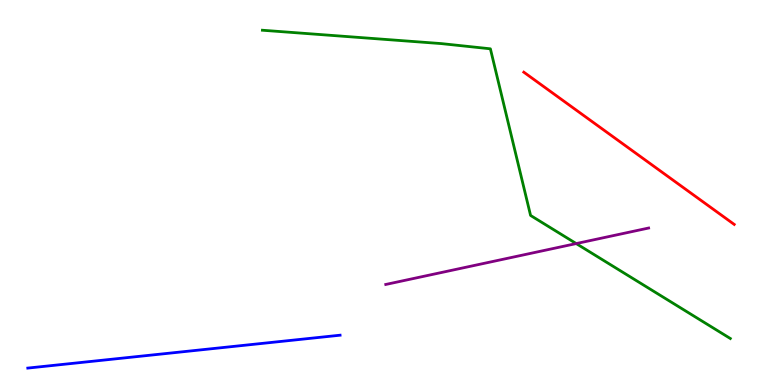[{'lines': ['blue', 'red'], 'intersections': []}, {'lines': ['green', 'red'], 'intersections': []}, {'lines': ['purple', 'red'], 'intersections': []}, {'lines': ['blue', 'green'], 'intersections': []}, {'lines': ['blue', 'purple'], 'intersections': []}, {'lines': ['green', 'purple'], 'intersections': [{'x': 7.44, 'y': 3.67}]}]